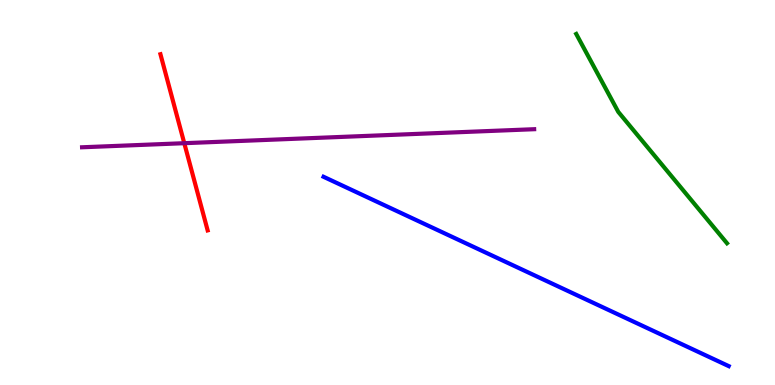[{'lines': ['blue', 'red'], 'intersections': []}, {'lines': ['green', 'red'], 'intersections': []}, {'lines': ['purple', 'red'], 'intersections': [{'x': 2.38, 'y': 6.28}]}, {'lines': ['blue', 'green'], 'intersections': []}, {'lines': ['blue', 'purple'], 'intersections': []}, {'lines': ['green', 'purple'], 'intersections': []}]